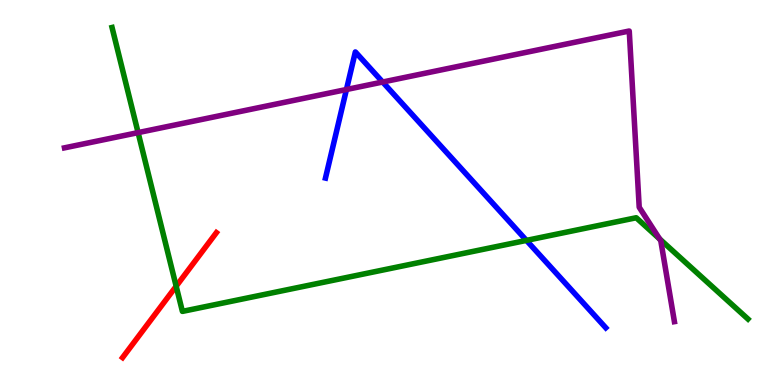[{'lines': ['blue', 'red'], 'intersections': []}, {'lines': ['green', 'red'], 'intersections': [{'x': 2.27, 'y': 2.57}]}, {'lines': ['purple', 'red'], 'intersections': []}, {'lines': ['blue', 'green'], 'intersections': [{'x': 6.79, 'y': 3.76}]}, {'lines': ['blue', 'purple'], 'intersections': [{'x': 4.47, 'y': 7.67}, {'x': 4.94, 'y': 7.87}]}, {'lines': ['green', 'purple'], 'intersections': [{'x': 1.78, 'y': 6.56}, {'x': 8.51, 'y': 3.79}]}]